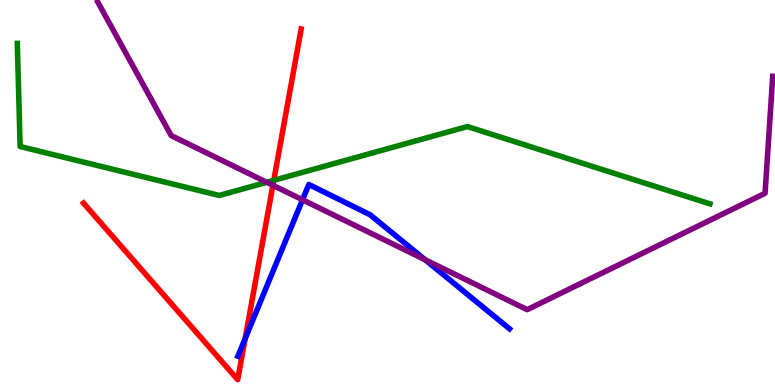[{'lines': ['blue', 'red'], 'intersections': [{'x': 3.16, 'y': 1.2}]}, {'lines': ['green', 'red'], 'intersections': [{'x': 3.53, 'y': 5.32}]}, {'lines': ['purple', 'red'], 'intersections': [{'x': 3.52, 'y': 5.19}]}, {'lines': ['blue', 'green'], 'intersections': []}, {'lines': ['blue', 'purple'], 'intersections': [{'x': 3.9, 'y': 4.81}, {'x': 5.49, 'y': 3.25}]}, {'lines': ['green', 'purple'], 'intersections': [{'x': 3.44, 'y': 5.27}]}]